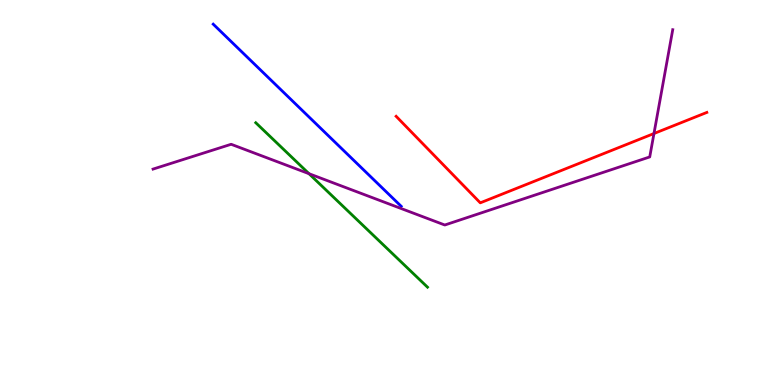[{'lines': ['blue', 'red'], 'intersections': []}, {'lines': ['green', 'red'], 'intersections': []}, {'lines': ['purple', 'red'], 'intersections': [{'x': 8.44, 'y': 6.53}]}, {'lines': ['blue', 'green'], 'intersections': []}, {'lines': ['blue', 'purple'], 'intersections': []}, {'lines': ['green', 'purple'], 'intersections': [{'x': 3.99, 'y': 5.49}]}]